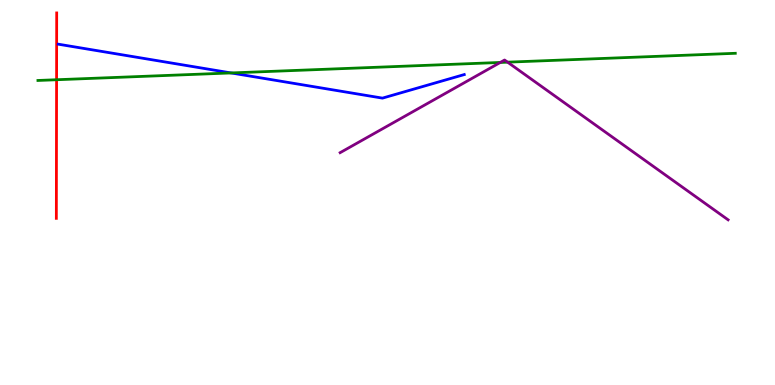[{'lines': ['blue', 'red'], 'intersections': []}, {'lines': ['green', 'red'], 'intersections': [{'x': 0.73, 'y': 7.93}]}, {'lines': ['purple', 'red'], 'intersections': []}, {'lines': ['blue', 'green'], 'intersections': [{'x': 2.98, 'y': 8.11}]}, {'lines': ['blue', 'purple'], 'intersections': []}, {'lines': ['green', 'purple'], 'intersections': [{'x': 6.46, 'y': 8.38}, {'x': 6.55, 'y': 8.39}]}]